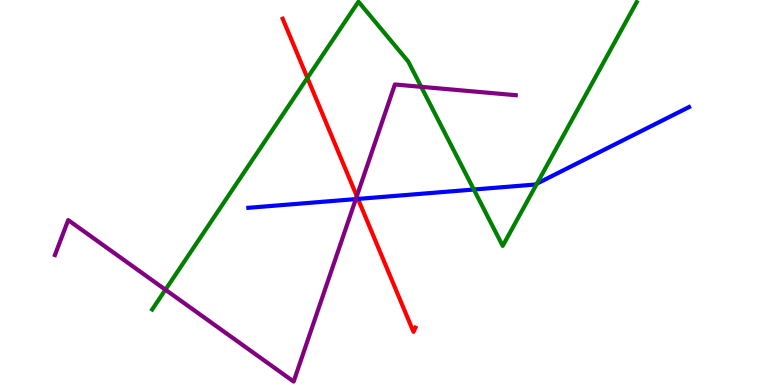[{'lines': ['blue', 'red'], 'intersections': [{'x': 4.62, 'y': 4.83}]}, {'lines': ['green', 'red'], 'intersections': [{'x': 3.97, 'y': 7.98}]}, {'lines': ['purple', 'red'], 'intersections': [{'x': 4.6, 'y': 4.9}]}, {'lines': ['blue', 'green'], 'intersections': [{'x': 6.11, 'y': 5.08}, {'x': 6.93, 'y': 5.23}]}, {'lines': ['blue', 'purple'], 'intersections': [{'x': 4.59, 'y': 4.83}]}, {'lines': ['green', 'purple'], 'intersections': [{'x': 2.13, 'y': 2.47}, {'x': 5.43, 'y': 7.75}]}]